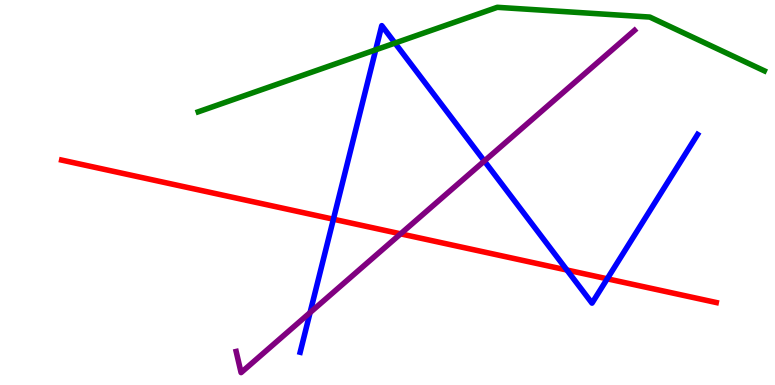[{'lines': ['blue', 'red'], 'intersections': [{'x': 4.3, 'y': 4.31}, {'x': 7.32, 'y': 2.99}, {'x': 7.84, 'y': 2.76}]}, {'lines': ['green', 'red'], 'intersections': []}, {'lines': ['purple', 'red'], 'intersections': [{'x': 5.17, 'y': 3.93}]}, {'lines': ['blue', 'green'], 'intersections': [{'x': 4.85, 'y': 8.71}, {'x': 5.1, 'y': 8.88}]}, {'lines': ['blue', 'purple'], 'intersections': [{'x': 4.0, 'y': 1.88}, {'x': 6.25, 'y': 5.82}]}, {'lines': ['green', 'purple'], 'intersections': []}]